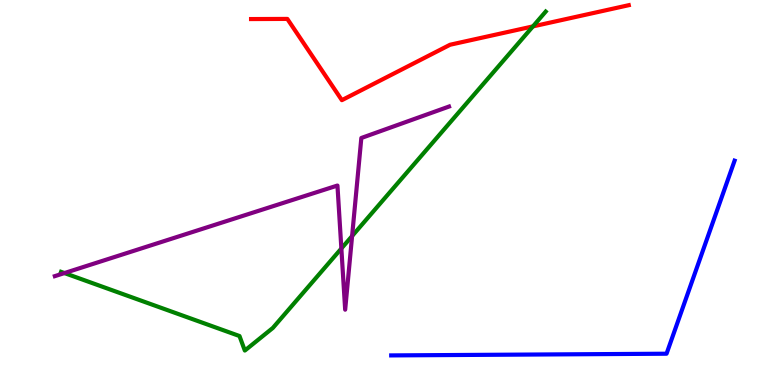[{'lines': ['blue', 'red'], 'intersections': []}, {'lines': ['green', 'red'], 'intersections': [{'x': 6.88, 'y': 9.31}]}, {'lines': ['purple', 'red'], 'intersections': []}, {'lines': ['blue', 'green'], 'intersections': []}, {'lines': ['blue', 'purple'], 'intersections': []}, {'lines': ['green', 'purple'], 'intersections': [{'x': 0.832, 'y': 2.91}, {'x': 4.4, 'y': 3.55}, {'x': 4.54, 'y': 3.87}]}]